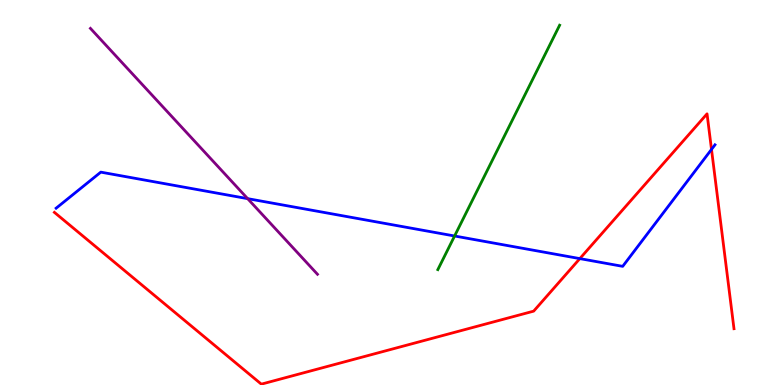[{'lines': ['blue', 'red'], 'intersections': [{'x': 7.48, 'y': 3.28}, {'x': 9.18, 'y': 6.12}]}, {'lines': ['green', 'red'], 'intersections': []}, {'lines': ['purple', 'red'], 'intersections': []}, {'lines': ['blue', 'green'], 'intersections': [{'x': 5.87, 'y': 3.87}]}, {'lines': ['blue', 'purple'], 'intersections': [{'x': 3.2, 'y': 4.84}]}, {'lines': ['green', 'purple'], 'intersections': []}]